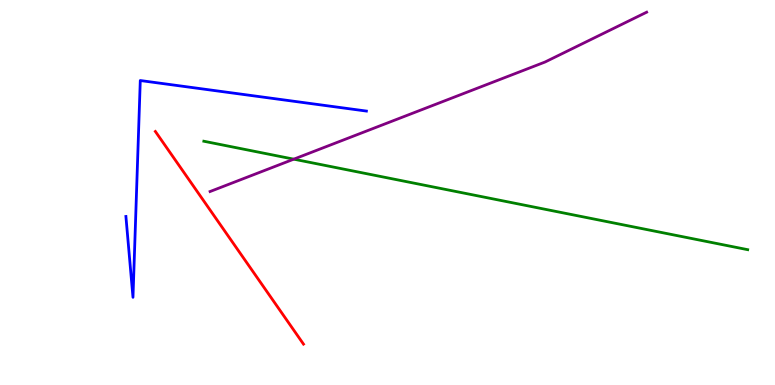[{'lines': ['blue', 'red'], 'intersections': []}, {'lines': ['green', 'red'], 'intersections': []}, {'lines': ['purple', 'red'], 'intersections': []}, {'lines': ['blue', 'green'], 'intersections': []}, {'lines': ['blue', 'purple'], 'intersections': []}, {'lines': ['green', 'purple'], 'intersections': [{'x': 3.79, 'y': 5.87}]}]